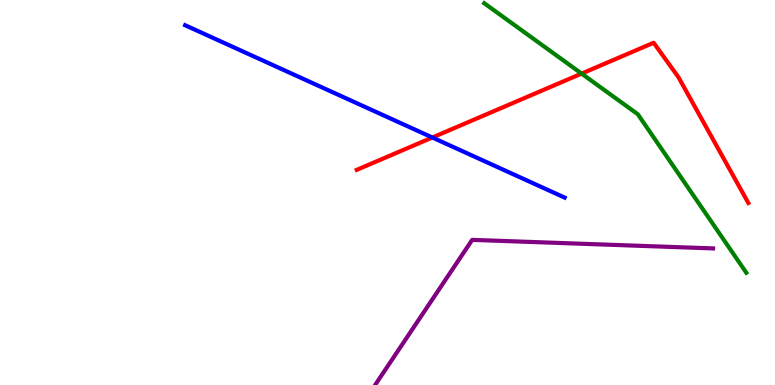[{'lines': ['blue', 'red'], 'intersections': [{'x': 5.58, 'y': 6.43}]}, {'lines': ['green', 'red'], 'intersections': [{'x': 7.5, 'y': 8.09}]}, {'lines': ['purple', 'red'], 'intersections': []}, {'lines': ['blue', 'green'], 'intersections': []}, {'lines': ['blue', 'purple'], 'intersections': []}, {'lines': ['green', 'purple'], 'intersections': []}]